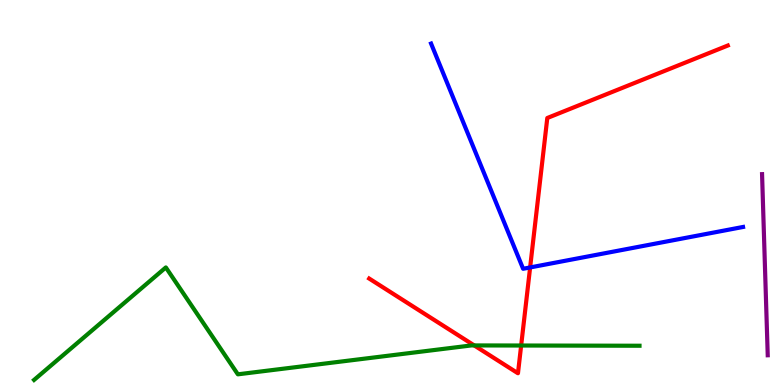[{'lines': ['blue', 'red'], 'intersections': [{'x': 6.84, 'y': 3.05}]}, {'lines': ['green', 'red'], 'intersections': [{'x': 6.12, 'y': 1.03}, {'x': 6.72, 'y': 1.03}]}, {'lines': ['purple', 'red'], 'intersections': []}, {'lines': ['blue', 'green'], 'intersections': []}, {'lines': ['blue', 'purple'], 'intersections': []}, {'lines': ['green', 'purple'], 'intersections': []}]